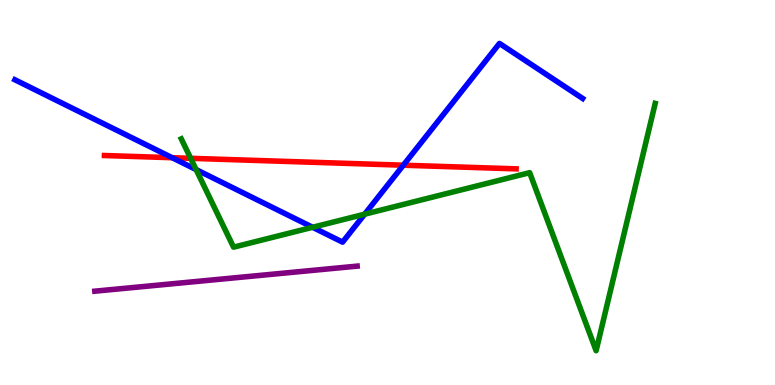[{'lines': ['blue', 'red'], 'intersections': [{'x': 2.22, 'y': 5.9}, {'x': 5.2, 'y': 5.71}]}, {'lines': ['green', 'red'], 'intersections': [{'x': 2.46, 'y': 5.89}]}, {'lines': ['purple', 'red'], 'intersections': []}, {'lines': ['blue', 'green'], 'intersections': [{'x': 2.53, 'y': 5.6}, {'x': 4.03, 'y': 4.1}, {'x': 4.71, 'y': 4.44}]}, {'lines': ['blue', 'purple'], 'intersections': []}, {'lines': ['green', 'purple'], 'intersections': []}]